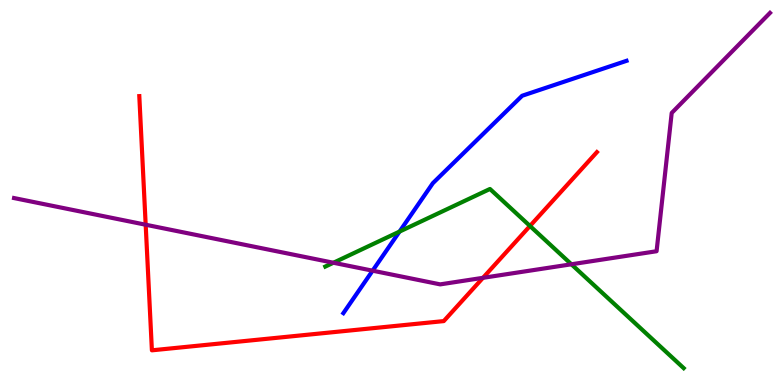[{'lines': ['blue', 'red'], 'intersections': []}, {'lines': ['green', 'red'], 'intersections': [{'x': 6.84, 'y': 4.13}]}, {'lines': ['purple', 'red'], 'intersections': [{'x': 1.88, 'y': 4.16}, {'x': 6.23, 'y': 2.78}]}, {'lines': ['blue', 'green'], 'intersections': [{'x': 5.16, 'y': 3.98}]}, {'lines': ['blue', 'purple'], 'intersections': [{'x': 4.81, 'y': 2.97}]}, {'lines': ['green', 'purple'], 'intersections': [{'x': 4.3, 'y': 3.18}, {'x': 7.37, 'y': 3.14}]}]